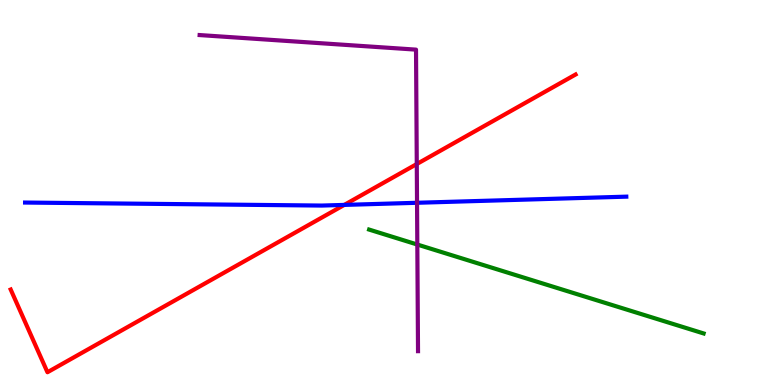[{'lines': ['blue', 'red'], 'intersections': [{'x': 4.44, 'y': 4.68}]}, {'lines': ['green', 'red'], 'intersections': []}, {'lines': ['purple', 'red'], 'intersections': [{'x': 5.38, 'y': 5.74}]}, {'lines': ['blue', 'green'], 'intersections': []}, {'lines': ['blue', 'purple'], 'intersections': [{'x': 5.38, 'y': 4.73}]}, {'lines': ['green', 'purple'], 'intersections': [{'x': 5.38, 'y': 3.65}]}]